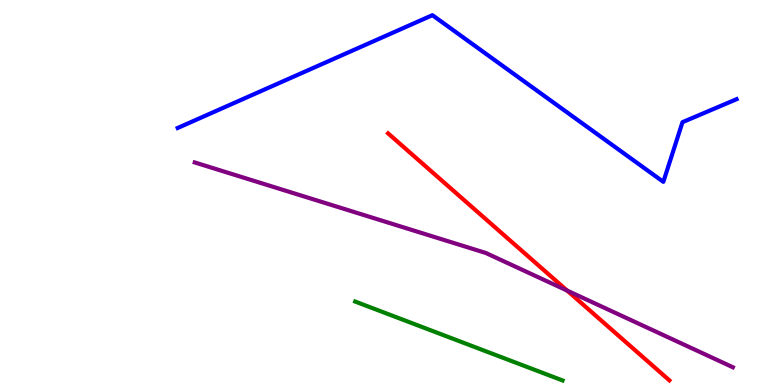[{'lines': ['blue', 'red'], 'intersections': []}, {'lines': ['green', 'red'], 'intersections': []}, {'lines': ['purple', 'red'], 'intersections': [{'x': 7.32, 'y': 2.45}]}, {'lines': ['blue', 'green'], 'intersections': []}, {'lines': ['blue', 'purple'], 'intersections': []}, {'lines': ['green', 'purple'], 'intersections': []}]